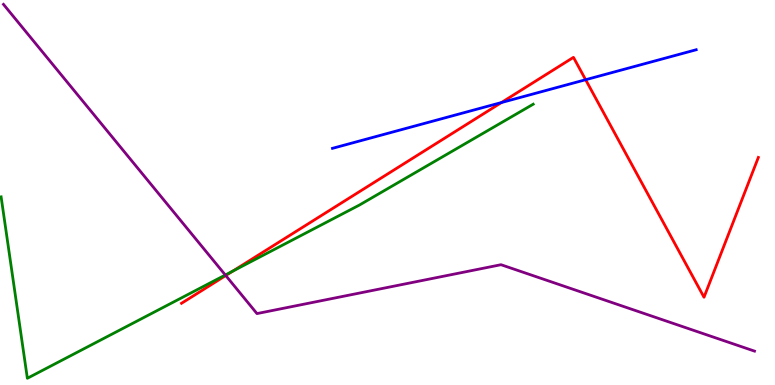[{'lines': ['blue', 'red'], 'intersections': [{'x': 6.47, 'y': 7.34}, {'x': 7.56, 'y': 7.93}]}, {'lines': ['green', 'red'], 'intersections': [{'x': 3.01, 'y': 2.96}]}, {'lines': ['purple', 'red'], 'intersections': [{'x': 2.91, 'y': 2.84}]}, {'lines': ['blue', 'green'], 'intersections': []}, {'lines': ['blue', 'purple'], 'intersections': []}, {'lines': ['green', 'purple'], 'intersections': [{'x': 2.91, 'y': 2.86}]}]